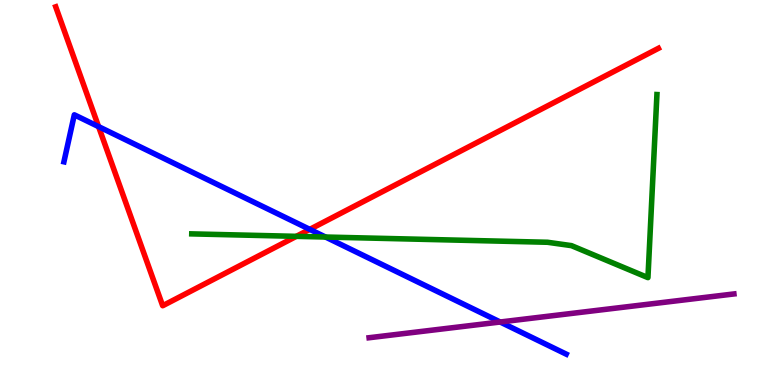[{'lines': ['blue', 'red'], 'intersections': [{'x': 1.27, 'y': 6.71}, {'x': 4.0, 'y': 4.04}]}, {'lines': ['green', 'red'], 'intersections': [{'x': 3.82, 'y': 3.86}]}, {'lines': ['purple', 'red'], 'intersections': []}, {'lines': ['blue', 'green'], 'intersections': [{'x': 4.2, 'y': 3.84}]}, {'lines': ['blue', 'purple'], 'intersections': [{'x': 6.45, 'y': 1.64}]}, {'lines': ['green', 'purple'], 'intersections': []}]